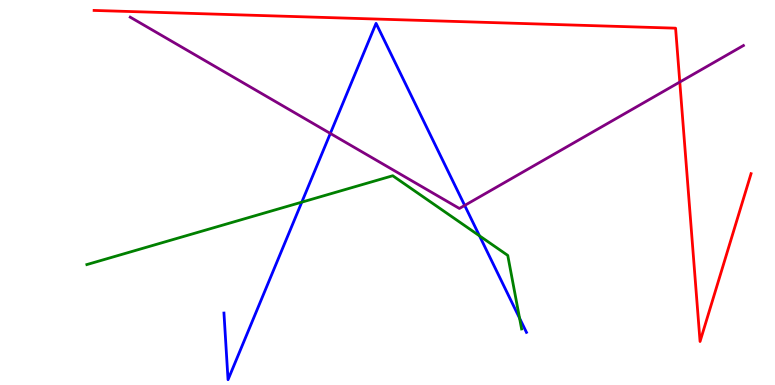[{'lines': ['blue', 'red'], 'intersections': []}, {'lines': ['green', 'red'], 'intersections': []}, {'lines': ['purple', 'red'], 'intersections': [{'x': 8.77, 'y': 7.87}]}, {'lines': ['blue', 'green'], 'intersections': [{'x': 3.89, 'y': 4.75}, {'x': 6.19, 'y': 3.87}, {'x': 6.7, 'y': 1.74}]}, {'lines': ['blue', 'purple'], 'intersections': [{'x': 4.26, 'y': 6.53}, {'x': 6.0, 'y': 4.66}]}, {'lines': ['green', 'purple'], 'intersections': []}]